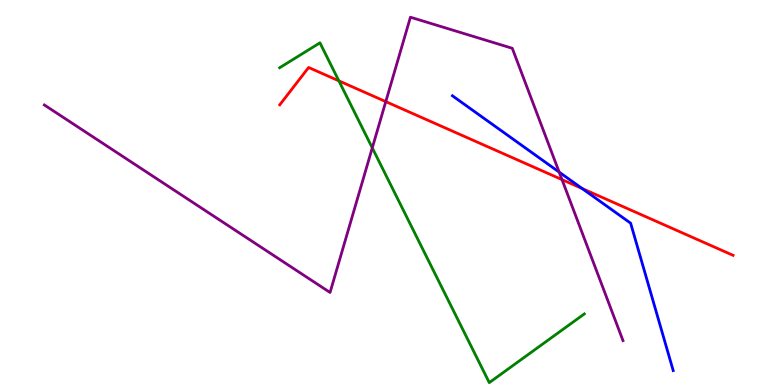[{'lines': ['blue', 'red'], 'intersections': [{'x': 7.51, 'y': 5.1}]}, {'lines': ['green', 'red'], 'intersections': [{'x': 4.37, 'y': 7.9}]}, {'lines': ['purple', 'red'], 'intersections': [{'x': 4.98, 'y': 7.36}, {'x': 7.25, 'y': 5.33}]}, {'lines': ['blue', 'green'], 'intersections': []}, {'lines': ['blue', 'purple'], 'intersections': [{'x': 7.21, 'y': 5.53}]}, {'lines': ['green', 'purple'], 'intersections': [{'x': 4.8, 'y': 6.16}]}]